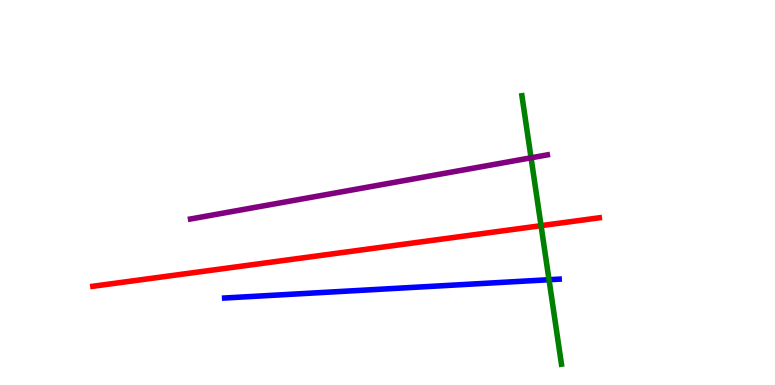[{'lines': ['blue', 'red'], 'intersections': []}, {'lines': ['green', 'red'], 'intersections': [{'x': 6.98, 'y': 4.14}]}, {'lines': ['purple', 'red'], 'intersections': []}, {'lines': ['blue', 'green'], 'intersections': [{'x': 7.08, 'y': 2.73}]}, {'lines': ['blue', 'purple'], 'intersections': []}, {'lines': ['green', 'purple'], 'intersections': [{'x': 6.85, 'y': 5.9}]}]